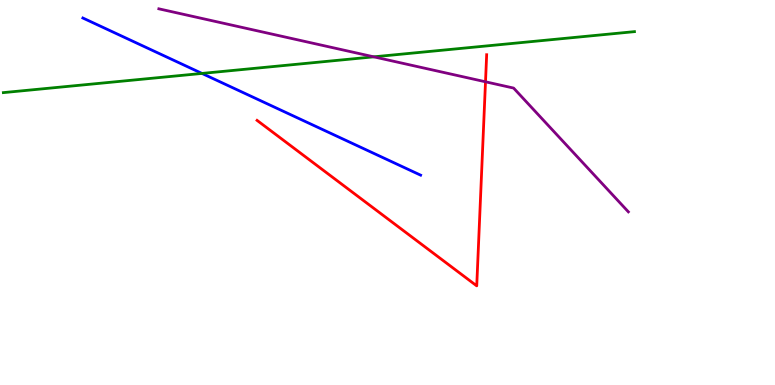[{'lines': ['blue', 'red'], 'intersections': []}, {'lines': ['green', 'red'], 'intersections': []}, {'lines': ['purple', 'red'], 'intersections': [{'x': 6.26, 'y': 7.88}]}, {'lines': ['blue', 'green'], 'intersections': [{'x': 2.61, 'y': 8.09}]}, {'lines': ['blue', 'purple'], 'intersections': []}, {'lines': ['green', 'purple'], 'intersections': [{'x': 4.82, 'y': 8.52}]}]